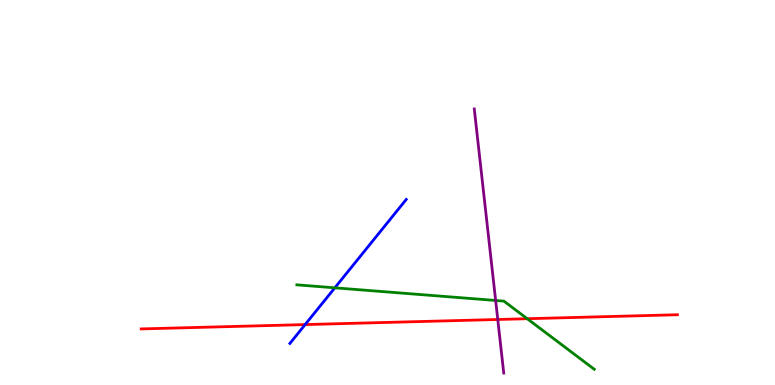[{'lines': ['blue', 'red'], 'intersections': [{'x': 3.94, 'y': 1.57}]}, {'lines': ['green', 'red'], 'intersections': [{'x': 6.8, 'y': 1.72}]}, {'lines': ['purple', 'red'], 'intersections': [{'x': 6.42, 'y': 1.7}]}, {'lines': ['blue', 'green'], 'intersections': [{'x': 4.32, 'y': 2.52}]}, {'lines': ['blue', 'purple'], 'intersections': []}, {'lines': ['green', 'purple'], 'intersections': [{'x': 6.4, 'y': 2.2}]}]